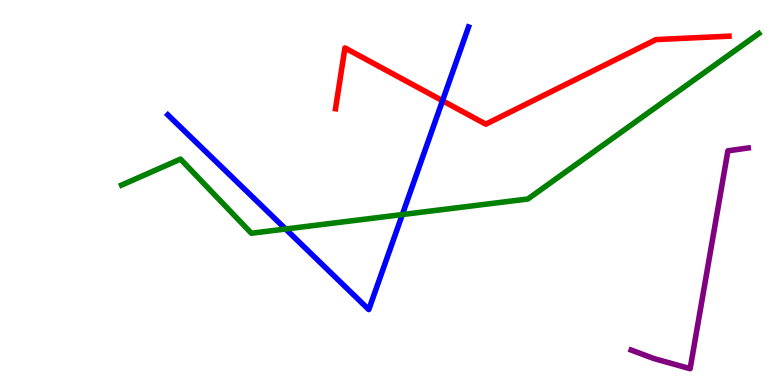[{'lines': ['blue', 'red'], 'intersections': [{'x': 5.71, 'y': 7.38}]}, {'lines': ['green', 'red'], 'intersections': []}, {'lines': ['purple', 'red'], 'intersections': []}, {'lines': ['blue', 'green'], 'intersections': [{'x': 3.69, 'y': 4.05}, {'x': 5.19, 'y': 4.43}]}, {'lines': ['blue', 'purple'], 'intersections': []}, {'lines': ['green', 'purple'], 'intersections': []}]